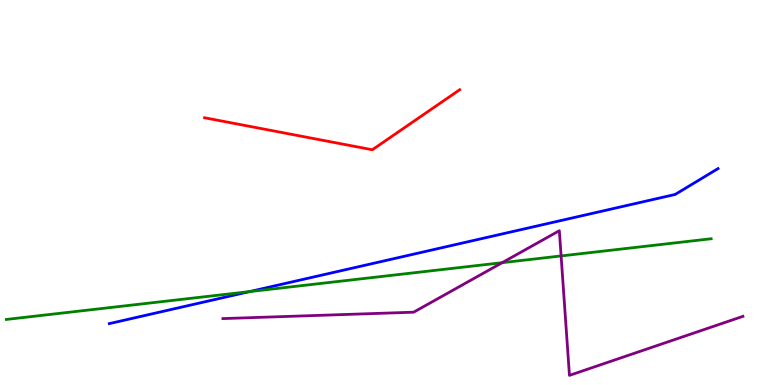[{'lines': ['blue', 'red'], 'intersections': []}, {'lines': ['green', 'red'], 'intersections': []}, {'lines': ['purple', 'red'], 'intersections': []}, {'lines': ['blue', 'green'], 'intersections': [{'x': 3.22, 'y': 2.43}]}, {'lines': ['blue', 'purple'], 'intersections': []}, {'lines': ['green', 'purple'], 'intersections': [{'x': 6.48, 'y': 3.18}, {'x': 7.24, 'y': 3.35}]}]